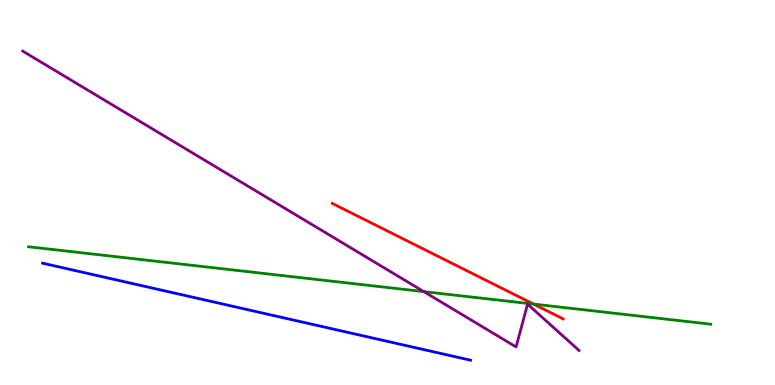[{'lines': ['blue', 'red'], 'intersections': []}, {'lines': ['green', 'red'], 'intersections': [{'x': 6.88, 'y': 2.1}]}, {'lines': ['purple', 'red'], 'intersections': []}, {'lines': ['blue', 'green'], 'intersections': []}, {'lines': ['blue', 'purple'], 'intersections': []}, {'lines': ['green', 'purple'], 'intersections': [{'x': 5.47, 'y': 2.43}]}]